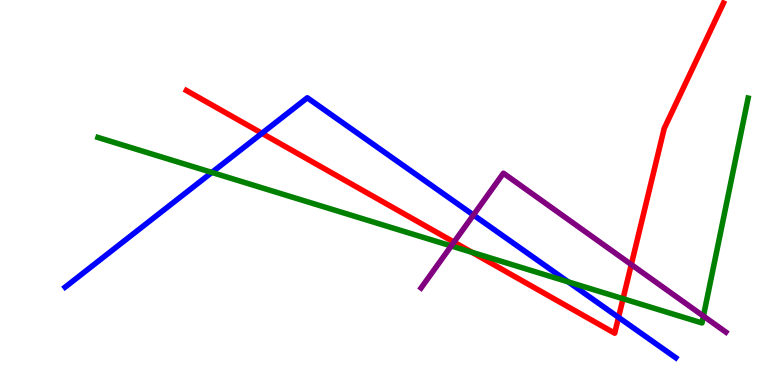[{'lines': ['blue', 'red'], 'intersections': [{'x': 3.38, 'y': 6.54}, {'x': 7.98, 'y': 1.76}]}, {'lines': ['green', 'red'], 'intersections': [{'x': 6.09, 'y': 3.45}, {'x': 8.04, 'y': 2.24}]}, {'lines': ['purple', 'red'], 'intersections': [{'x': 5.86, 'y': 3.71}, {'x': 8.15, 'y': 3.13}]}, {'lines': ['blue', 'green'], 'intersections': [{'x': 2.73, 'y': 5.52}, {'x': 7.33, 'y': 2.68}]}, {'lines': ['blue', 'purple'], 'intersections': [{'x': 6.11, 'y': 4.42}]}, {'lines': ['green', 'purple'], 'intersections': [{'x': 5.82, 'y': 3.61}, {'x': 9.08, 'y': 1.79}]}]